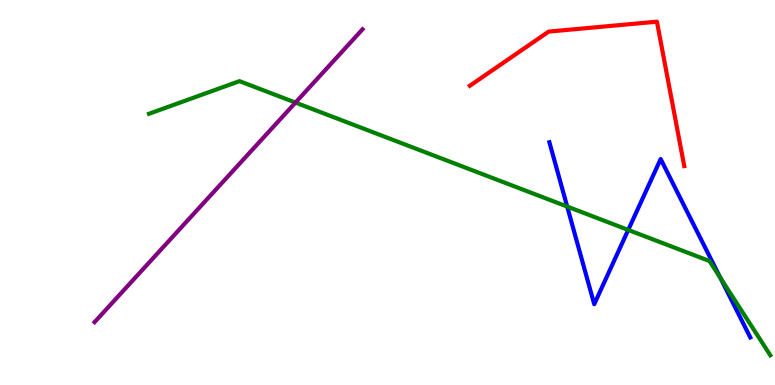[{'lines': ['blue', 'red'], 'intersections': []}, {'lines': ['green', 'red'], 'intersections': []}, {'lines': ['purple', 'red'], 'intersections': []}, {'lines': ['blue', 'green'], 'intersections': [{'x': 7.32, 'y': 4.63}, {'x': 8.11, 'y': 4.03}, {'x': 9.29, 'y': 2.79}]}, {'lines': ['blue', 'purple'], 'intersections': []}, {'lines': ['green', 'purple'], 'intersections': [{'x': 3.81, 'y': 7.34}]}]